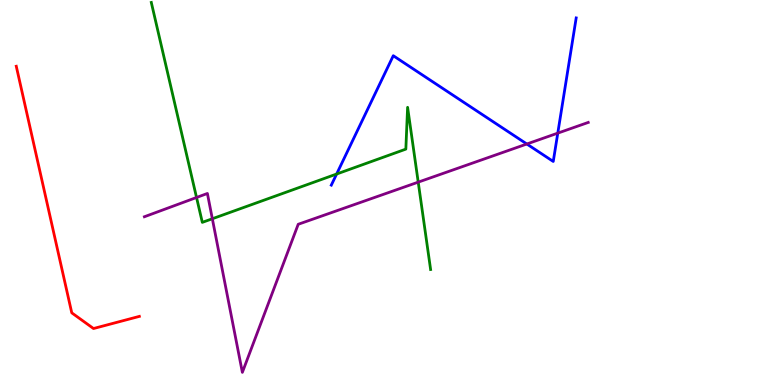[{'lines': ['blue', 'red'], 'intersections': []}, {'lines': ['green', 'red'], 'intersections': []}, {'lines': ['purple', 'red'], 'intersections': []}, {'lines': ['blue', 'green'], 'intersections': [{'x': 4.34, 'y': 5.48}]}, {'lines': ['blue', 'purple'], 'intersections': [{'x': 6.8, 'y': 6.26}, {'x': 7.2, 'y': 6.54}]}, {'lines': ['green', 'purple'], 'intersections': [{'x': 2.54, 'y': 4.87}, {'x': 2.74, 'y': 4.32}, {'x': 5.4, 'y': 5.27}]}]